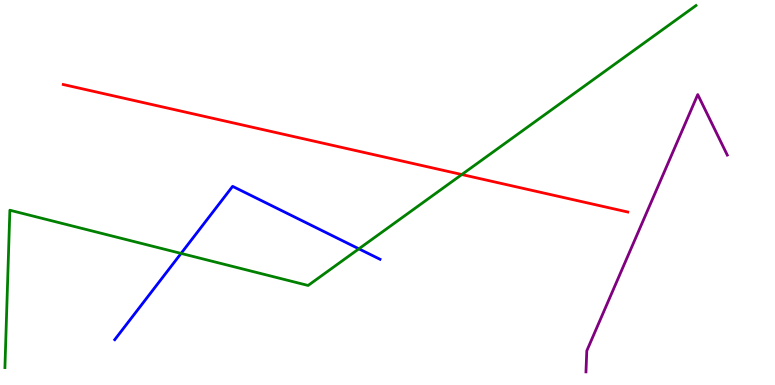[{'lines': ['blue', 'red'], 'intersections': []}, {'lines': ['green', 'red'], 'intersections': [{'x': 5.96, 'y': 5.47}]}, {'lines': ['purple', 'red'], 'intersections': []}, {'lines': ['blue', 'green'], 'intersections': [{'x': 2.34, 'y': 3.42}, {'x': 4.63, 'y': 3.54}]}, {'lines': ['blue', 'purple'], 'intersections': []}, {'lines': ['green', 'purple'], 'intersections': []}]